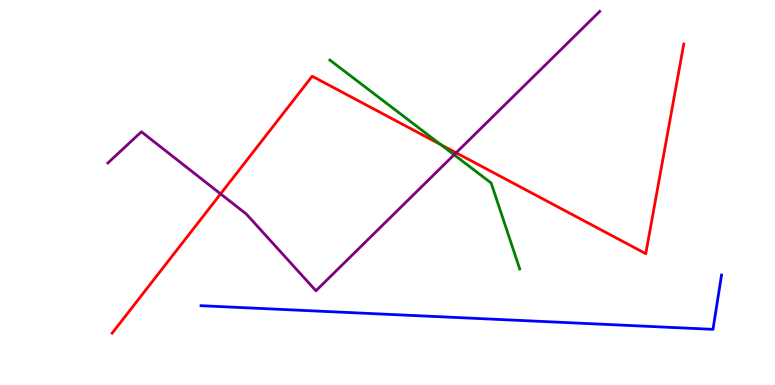[{'lines': ['blue', 'red'], 'intersections': []}, {'lines': ['green', 'red'], 'intersections': [{'x': 5.69, 'y': 6.24}]}, {'lines': ['purple', 'red'], 'intersections': [{'x': 2.85, 'y': 4.96}, {'x': 5.89, 'y': 6.03}]}, {'lines': ['blue', 'green'], 'intersections': []}, {'lines': ['blue', 'purple'], 'intersections': []}, {'lines': ['green', 'purple'], 'intersections': [{'x': 5.86, 'y': 5.98}]}]